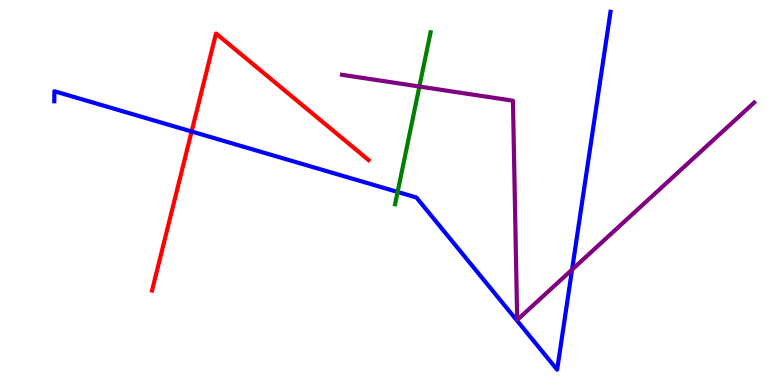[{'lines': ['blue', 'red'], 'intersections': [{'x': 2.47, 'y': 6.58}]}, {'lines': ['green', 'red'], 'intersections': []}, {'lines': ['purple', 'red'], 'intersections': []}, {'lines': ['blue', 'green'], 'intersections': [{'x': 5.13, 'y': 5.01}]}, {'lines': ['blue', 'purple'], 'intersections': [{'x': 7.38, 'y': 3.0}]}, {'lines': ['green', 'purple'], 'intersections': [{'x': 5.41, 'y': 7.75}]}]